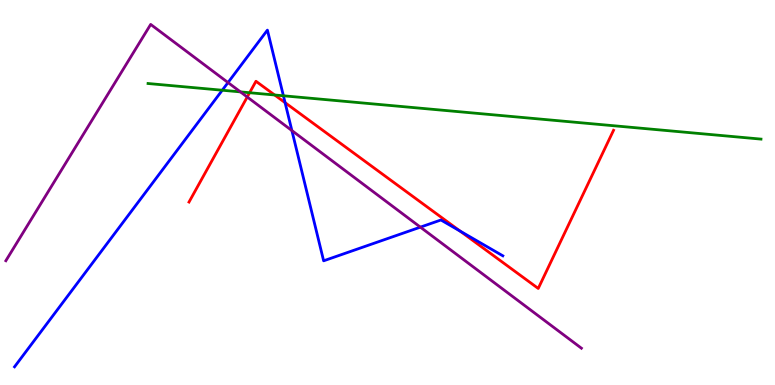[{'lines': ['blue', 'red'], 'intersections': [{'x': 3.68, 'y': 7.33}, {'x': 5.94, 'y': 4.0}]}, {'lines': ['green', 'red'], 'intersections': [{'x': 3.22, 'y': 7.59}, {'x': 3.54, 'y': 7.53}]}, {'lines': ['purple', 'red'], 'intersections': [{'x': 3.19, 'y': 7.48}]}, {'lines': ['blue', 'green'], 'intersections': [{'x': 2.87, 'y': 7.66}, {'x': 3.66, 'y': 7.51}]}, {'lines': ['blue', 'purple'], 'intersections': [{'x': 2.94, 'y': 7.86}, {'x': 3.77, 'y': 6.61}, {'x': 5.42, 'y': 4.1}]}, {'lines': ['green', 'purple'], 'intersections': [{'x': 3.1, 'y': 7.61}]}]